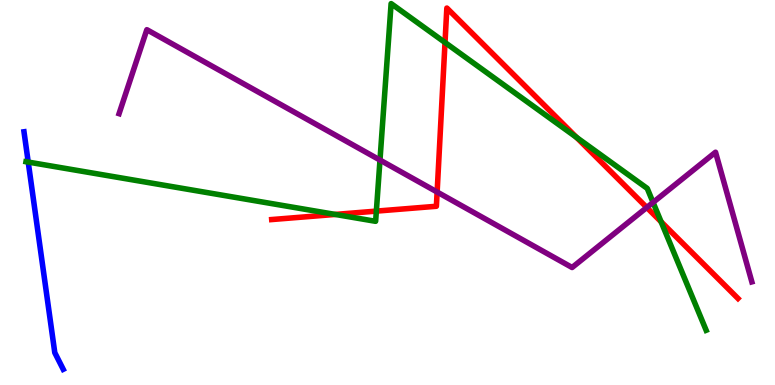[{'lines': ['blue', 'red'], 'intersections': []}, {'lines': ['green', 'red'], 'intersections': [{'x': 4.33, 'y': 4.43}, {'x': 4.86, 'y': 4.52}, {'x': 5.74, 'y': 8.9}, {'x': 7.44, 'y': 6.43}, {'x': 8.53, 'y': 4.24}]}, {'lines': ['purple', 'red'], 'intersections': [{'x': 5.64, 'y': 5.01}, {'x': 8.35, 'y': 4.61}]}, {'lines': ['blue', 'green'], 'intersections': [{'x': 0.364, 'y': 5.79}]}, {'lines': ['blue', 'purple'], 'intersections': []}, {'lines': ['green', 'purple'], 'intersections': [{'x': 4.9, 'y': 5.84}, {'x': 8.43, 'y': 4.74}]}]